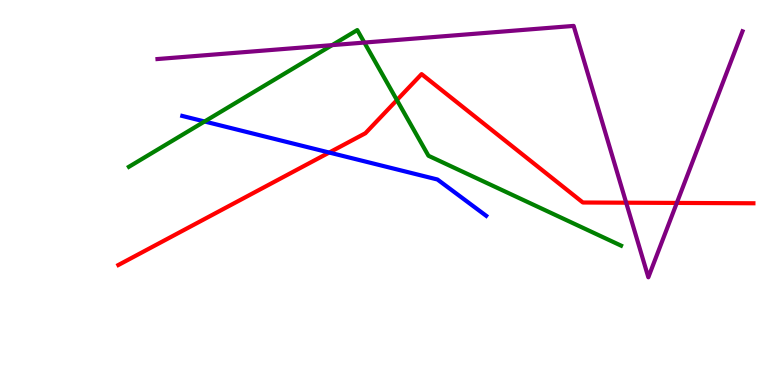[{'lines': ['blue', 'red'], 'intersections': [{'x': 4.25, 'y': 6.04}]}, {'lines': ['green', 'red'], 'intersections': [{'x': 5.12, 'y': 7.4}]}, {'lines': ['purple', 'red'], 'intersections': [{'x': 8.08, 'y': 4.74}, {'x': 8.73, 'y': 4.73}]}, {'lines': ['blue', 'green'], 'intersections': [{'x': 2.64, 'y': 6.84}]}, {'lines': ['blue', 'purple'], 'intersections': []}, {'lines': ['green', 'purple'], 'intersections': [{'x': 4.29, 'y': 8.83}, {'x': 4.7, 'y': 8.89}]}]